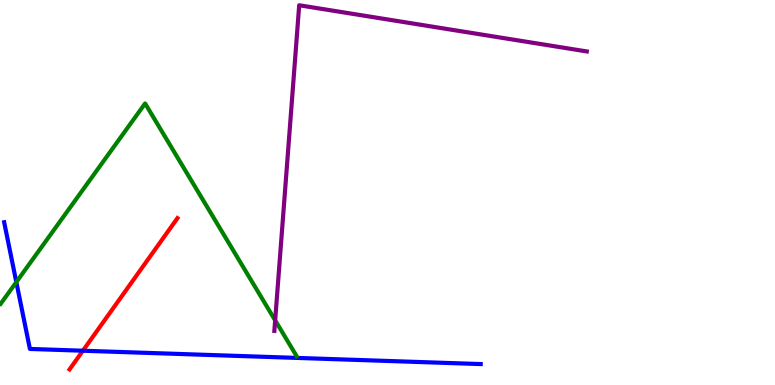[{'lines': ['blue', 'red'], 'intersections': [{'x': 1.07, 'y': 0.89}]}, {'lines': ['green', 'red'], 'intersections': []}, {'lines': ['purple', 'red'], 'intersections': []}, {'lines': ['blue', 'green'], 'intersections': [{'x': 0.211, 'y': 2.67}]}, {'lines': ['blue', 'purple'], 'intersections': []}, {'lines': ['green', 'purple'], 'intersections': [{'x': 3.55, 'y': 1.68}]}]